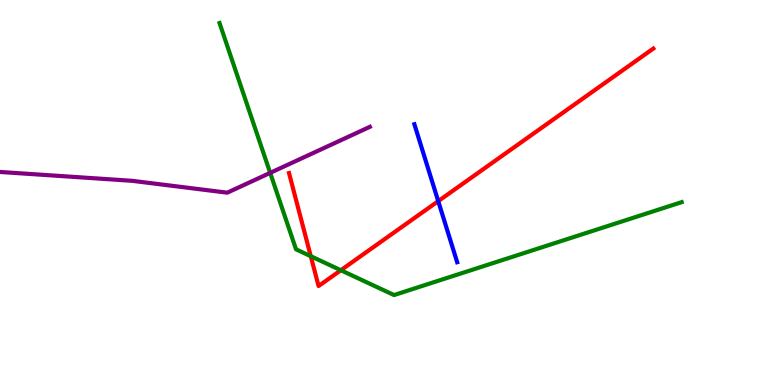[{'lines': ['blue', 'red'], 'intersections': [{'x': 5.65, 'y': 4.78}]}, {'lines': ['green', 'red'], 'intersections': [{'x': 4.01, 'y': 3.35}, {'x': 4.4, 'y': 2.98}]}, {'lines': ['purple', 'red'], 'intersections': []}, {'lines': ['blue', 'green'], 'intersections': []}, {'lines': ['blue', 'purple'], 'intersections': []}, {'lines': ['green', 'purple'], 'intersections': [{'x': 3.49, 'y': 5.51}]}]